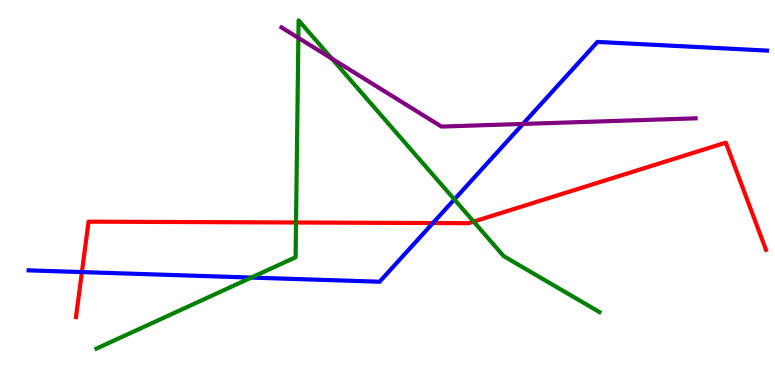[{'lines': ['blue', 'red'], 'intersections': [{'x': 1.06, 'y': 2.93}, {'x': 5.59, 'y': 4.21}]}, {'lines': ['green', 'red'], 'intersections': [{'x': 3.82, 'y': 4.22}, {'x': 6.11, 'y': 4.24}]}, {'lines': ['purple', 'red'], 'intersections': []}, {'lines': ['blue', 'green'], 'intersections': [{'x': 3.24, 'y': 2.79}, {'x': 5.86, 'y': 4.82}]}, {'lines': ['blue', 'purple'], 'intersections': [{'x': 6.75, 'y': 6.78}]}, {'lines': ['green', 'purple'], 'intersections': [{'x': 3.85, 'y': 9.02}, {'x': 4.28, 'y': 8.48}]}]